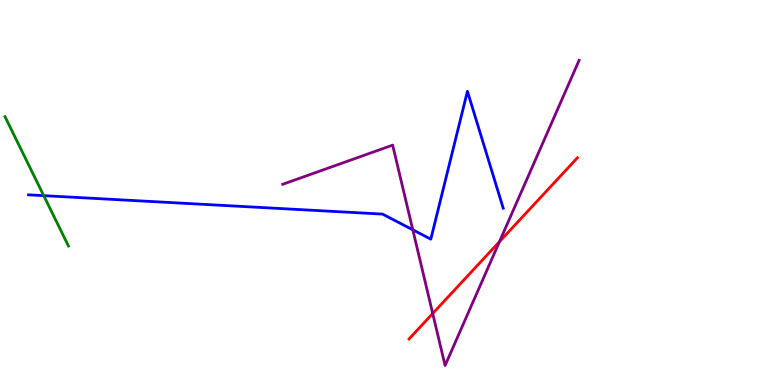[{'lines': ['blue', 'red'], 'intersections': []}, {'lines': ['green', 'red'], 'intersections': []}, {'lines': ['purple', 'red'], 'intersections': [{'x': 5.58, 'y': 1.86}, {'x': 6.44, 'y': 3.72}]}, {'lines': ['blue', 'green'], 'intersections': [{'x': 0.564, 'y': 4.92}]}, {'lines': ['blue', 'purple'], 'intersections': [{'x': 5.33, 'y': 4.03}]}, {'lines': ['green', 'purple'], 'intersections': []}]